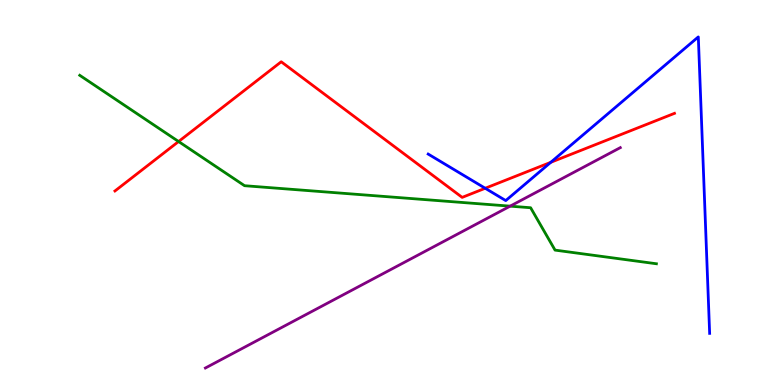[{'lines': ['blue', 'red'], 'intersections': [{'x': 6.26, 'y': 5.11}, {'x': 7.11, 'y': 5.78}]}, {'lines': ['green', 'red'], 'intersections': [{'x': 2.3, 'y': 6.32}]}, {'lines': ['purple', 'red'], 'intersections': []}, {'lines': ['blue', 'green'], 'intersections': []}, {'lines': ['blue', 'purple'], 'intersections': []}, {'lines': ['green', 'purple'], 'intersections': [{'x': 6.58, 'y': 4.65}]}]